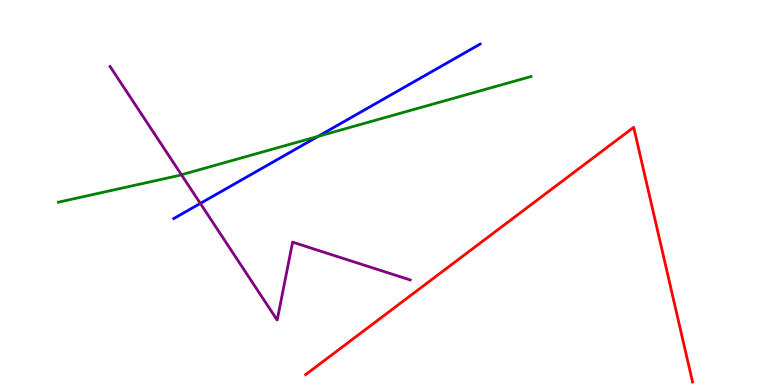[{'lines': ['blue', 'red'], 'intersections': []}, {'lines': ['green', 'red'], 'intersections': []}, {'lines': ['purple', 'red'], 'intersections': []}, {'lines': ['blue', 'green'], 'intersections': [{'x': 4.1, 'y': 6.46}]}, {'lines': ['blue', 'purple'], 'intersections': [{'x': 2.58, 'y': 4.72}]}, {'lines': ['green', 'purple'], 'intersections': [{'x': 2.34, 'y': 5.46}]}]